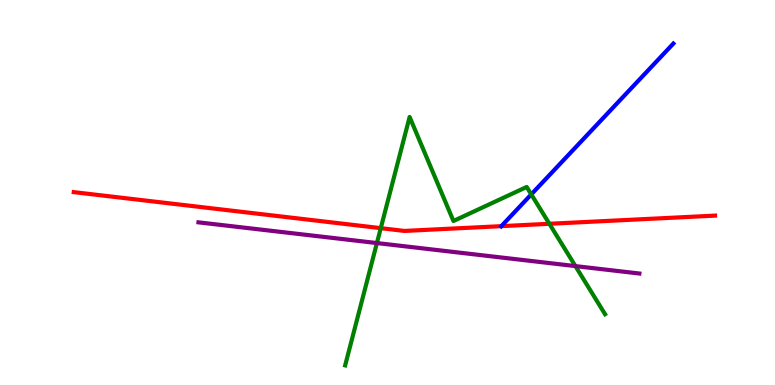[{'lines': ['blue', 'red'], 'intersections': [{'x': 6.47, 'y': 4.13}]}, {'lines': ['green', 'red'], 'intersections': [{'x': 4.91, 'y': 4.07}, {'x': 7.09, 'y': 4.19}]}, {'lines': ['purple', 'red'], 'intersections': []}, {'lines': ['blue', 'green'], 'intersections': [{'x': 6.86, 'y': 4.95}]}, {'lines': ['blue', 'purple'], 'intersections': []}, {'lines': ['green', 'purple'], 'intersections': [{'x': 4.86, 'y': 3.69}, {'x': 7.42, 'y': 3.09}]}]